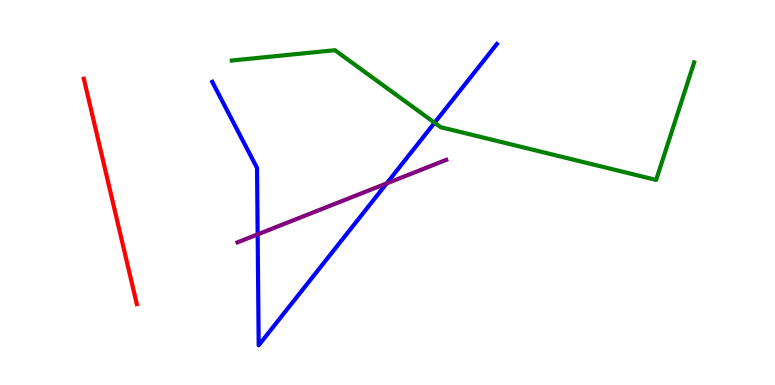[{'lines': ['blue', 'red'], 'intersections': []}, {'lines': ['green', 'red'], 'intersections': []}, {'lines': ['purple', 'red'], 'intersections': []}, {'lines': ['blue', 'green'], 'intersections': [{'x': 5.61, 'y': 6.81}]}, {'lines': ['blue', 'purple'], 'intersections': [{'x': 3.32, 'y': 3.91}, {'x': 4.99, 'y': 5.24}]}, {'lines': ['green', 'purple'], 'intersections': []}]